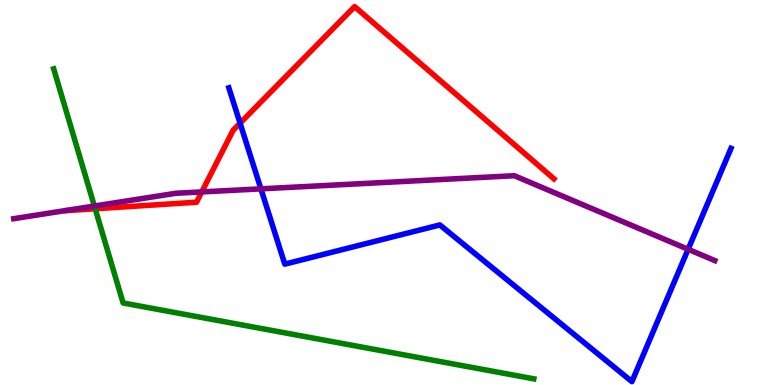[{'lines': ['blue', 'red'], 'intersections': [{'x': 3.1, 'y': 6.8}]}, {'lines': ['green', 'red'], 'intersections': [{'x': 1.23, 'y': 4.58}]}, {'lines': ['purple', 'red'], 'intersections': [{'x': 2.6, 'y': 5.02}]}, {'lines': ['blue', 'green'], 'intersections': []}, {'lines': ['blue', 'purple'], 'intersections': [{'x': 3.37, 'y': 5.09}, {'x': 8.88, 'y': 3.53}]}, {'lines': ['green', 'purple'], 'intersections': [{'x': 1.22, 'y': 4.65}]}]